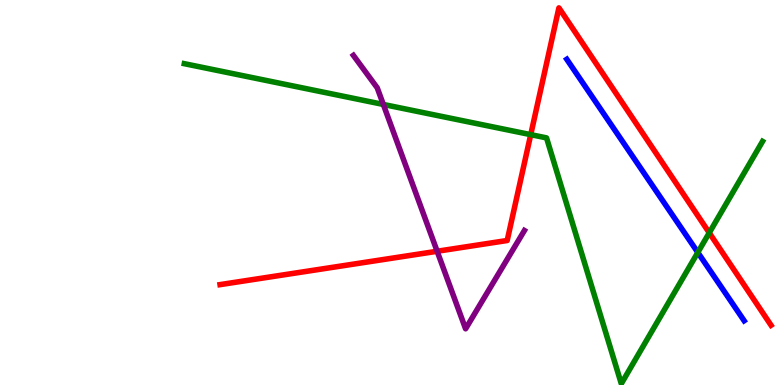[{'lines': ['blue', 'red'], 'intersections': []}, {'lines': ['green', 'red'], 'intersections': [{'x': 6.85, 'y': 6.5}, {'x': 9.15, 'y': 3.95}]}, {'lines': ['purple', 'red'], 'intersections': [{'x': 5.64, 'y': 3.47}]}, {'lines': ['blue', 'green'], 'intersections': [{'x': 9.0, 'y': 3.44}]}, {'lines': ['blue', 'purple'], 'intersections': []}, {'lines': ['green', 'purple'], 'intersections': [{'x': 4.95, 'y': 7.29}]}]